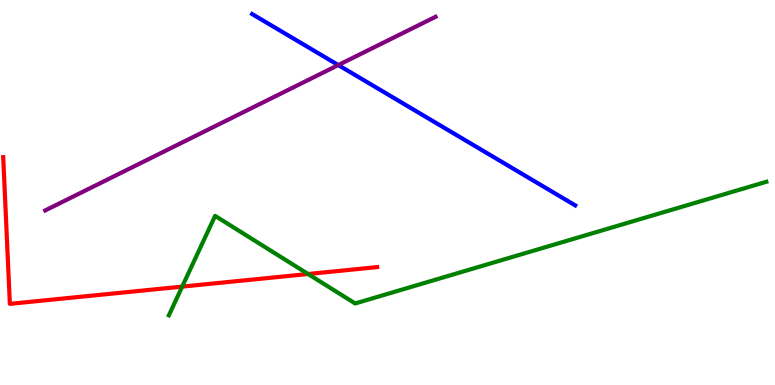[{'lines': ['blue', 'red'], 'intersections': []}, {'lines': ['green', 'red'], 'intersections': [{'x': 2.35, 'y': 2.56}, {'x': 3.98, 'y': 2.88}]}, {'lines': ['purple', 'red'], 'intersections': []}, {'lines': ['blue', 'green'], 'intersections': []}, {'lines': ['blue', 'purple'], 'intersections': [{'x': 4.37, 'y': 8.31}]}, {'lines': ['green', 'purple'], 'intersections': []}]